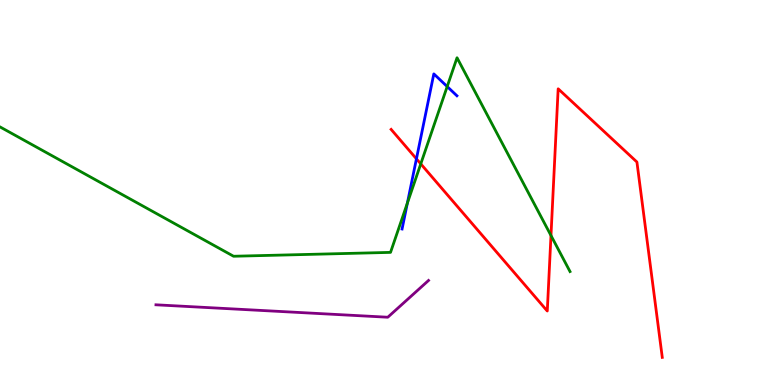[{'lines': ['blue', 'red'], 'intersections': [{'x': 5.37, 'y': 5.87}]}, {'lines': ['green', 'red'], 'intersections': [{'x': 5.43, 'y': 5.74}, {'x': 7.11, 'y': 3.88}]}, {'lines': ['purple', 'red'], 'intersections': []}, {'lines': ['blue', 'green'], 'intersections': [{'x': 5.26, 'y': 4.73}, {'x': 5.77, 'y': 7.75}]}, {'lines': ['blue', 'purple'], 'intersections': []}, {'lines': ['green', 'purple'], 'intersections': []}]